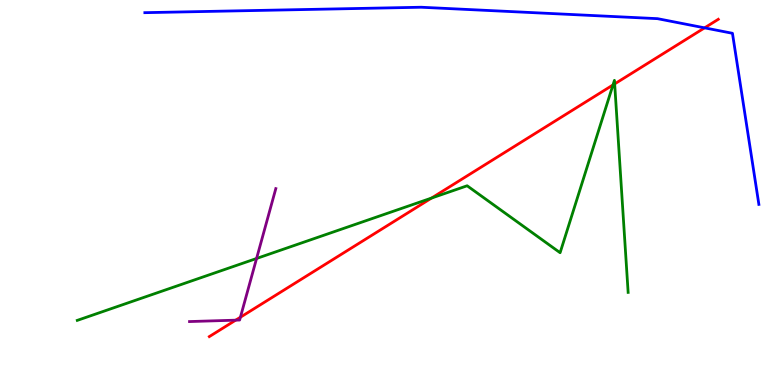[{'lines': ['blue', 'red'], 'intersections': [{'x': 9.09, 'y': 9.28}]}, {'lines': ['green', 'red'], 'intersections': [{'x': 5.57, 'y': 4.86}, {'x': 7.91, 'y': 7.79}, {'x': 7.93, 'y': 7.82}]}, {'lines': ['purple', 'red'], 'intersections': [{'x': 3.04, 'y': 1.68}, {'x': 3.1, 'y': 1.76}]}, {'lines': ['blue', 'green'], 'intersections': []}, {'lines': ['blue', 'purple'], 'intersections': []}, {'lines': ['green', 'purple'], 'intersections': [{'x': 3.31, 'y': 3.29}]}]